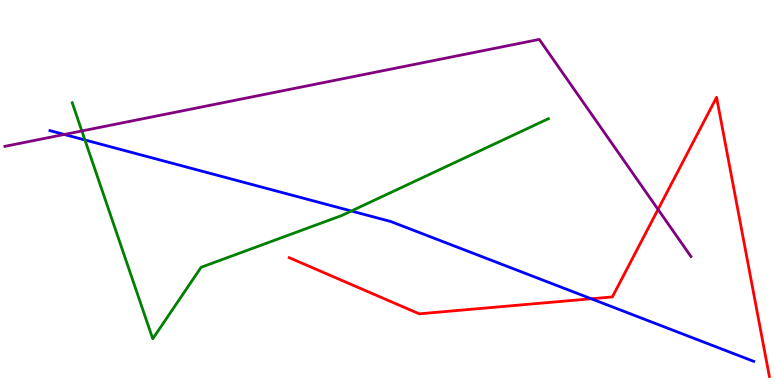[{'lines': ['blue', 'red'], 'intersections': [{'x': 7.63, 'y': 2.24}]}, {'lines': ['green', 'red'], 'intersections': []}, {'lines': ['purple', 'red'], 'intersections': [{'x': 8.49, 'y': 4.56}]}, {'lines': ['blue', 'green'], 'intersections': [{'x': 1.1, 'y': 6.36}, {'x': 4.53, 'y': 4.52}]}, {'lines': ['blue', 'purple'], 'intersections': [{'x': 0.83, 'y': 6.51}]}, {'lines': ['green', 'purple'], 'intersections': [{'x': 1.06, 'y': 6.6}]}]